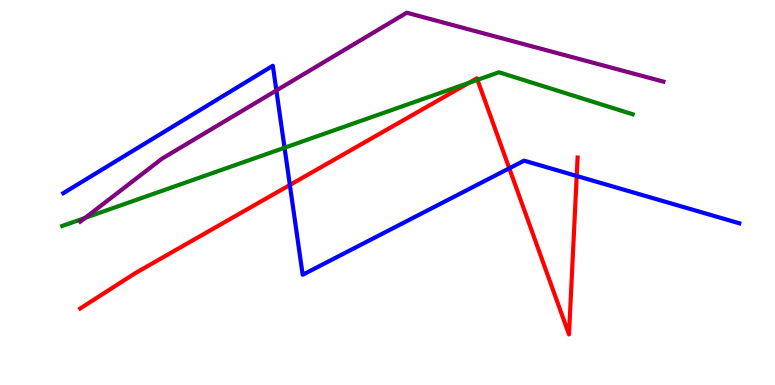[{'lines': ['blue', 'red'], 'intersections': [{'x': 3.74, 'y': 5.2}, {'x': 6.57, 'y': 5.63}, {'x': 7.44, 'y': 5.43}]}, {'lines': ['green', 'red'], 'intersections': [{'x': 6.05, 'y': 7.85}, {'x': 6.16, 'y': 7.93}]}, {'lines': ['purple', 'red'], 'intersections': []}, {'lines': ['blue', 'green'], 'intersections': [{'x': 3.67, 'y': 6.16}]}, {'lines': ['blue', 'purple'], 'intersections': [{'x': 3.57, 'y': 7.65}]}, {'lines': ['green', 'purple'], 'intersections': [{'x': 1.1, 'y': 4.34}]}]